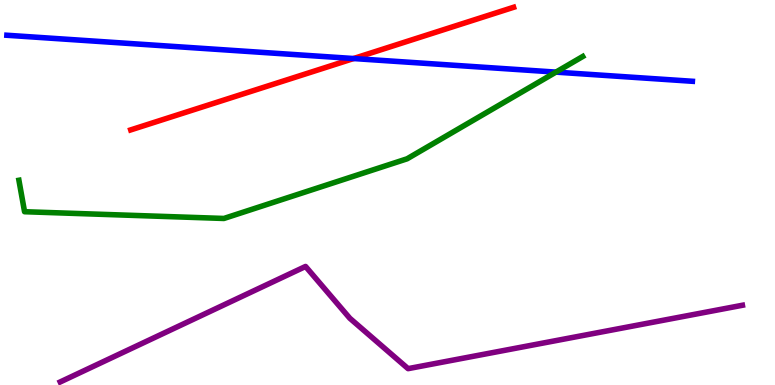[{'lines': ['blue', 'red'], 'intersections': [{'x': 4.56, 'y': 8.48}]}, {'lines': ['green', 'red'], 'intersections': []}, {'lines': ['purple', 'red'], 'intersections': []}, {'lines': ['blue', 'green'], 'intersections': [{'x': 7.17, 'y': 8.13}]}, {'lines': ['blue', 'purple'], 'intersections': []}, {'lines': ['green', 'purple'], 'intersections': []}]